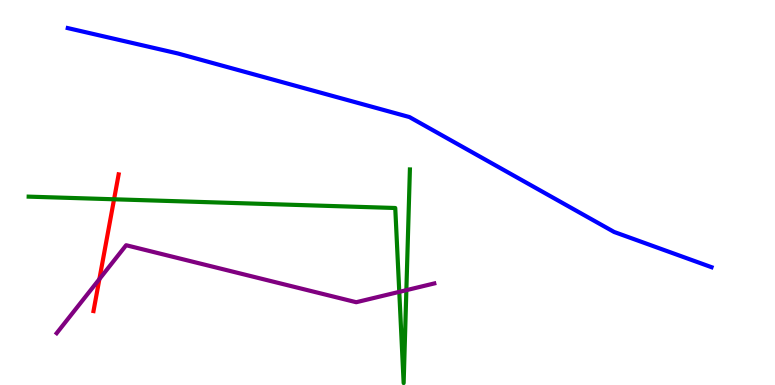[{'lines': ['blue', 'red'], 'intersections': []}, {'lines': ['green', 'red'], 'intersections': [{'x': 1.47, 'y': 4.82}]}, {'lines': ['purple', 'red'], 'intersections': [{'x': 1.28, 'y': 2.75}]}, {'lines': ['blue', 'green'], 'intersections': []}, {'lines': ['blue', 'purple'], 'intersections': []}, {'lines': ['green', 'purple'], 'intersections': [{'x': 5.15, 'y': 2.42}, {'x': 5.24, 'y': 2.46}]}]